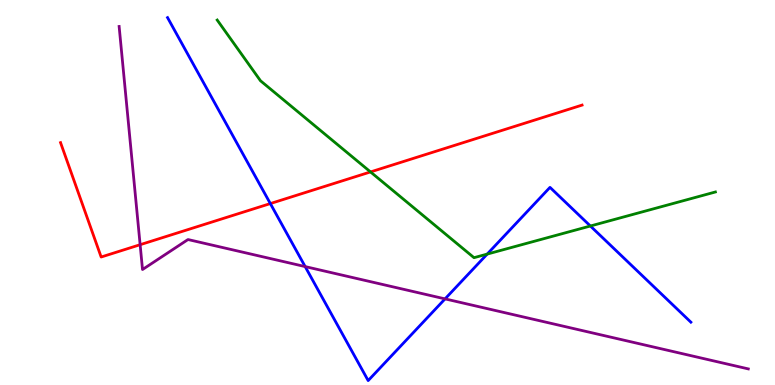[{'lines': ['blue', 'red'], 'intersections': [{'x': 3.49, 'y': 4.71}]}, {'lines': ['green', 'red'], 'intersections': [{'x': 4.78, 'y': 5.53}]}, {'lines': ['purple', 'red'], 'intersections': [{'x': 1.81, 'y': 3.64}]}, {'lines': ['blue', 'green'], 'intersections': [{'x': 6.29, 'y': 3.4}, {'x': 7.62, 'y': 4.13}]}, {'lines': ['blue', 'purple'], 'intersections': [{'x': 3.94, 'y': 3.08}, {'x': 5.74, 'y': 2.24}]}, {'lines': ['green', 'purple'], 'intersections': []}]